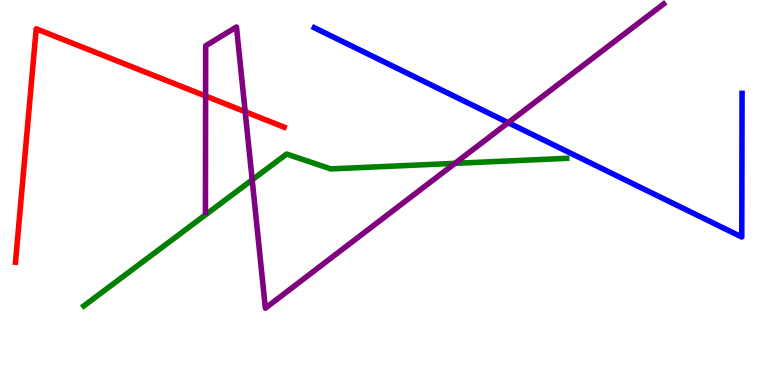[{'lines': ['blue', 'red'], 'intersections': []}, {'lines': ['green', 'red'], 'intersections': []}, {'lines': ['purple', 'red'], 'intersections': [{'x': 2.65, 'y': 7.51}, {'x': 3.16, 'y': 7.1}]}, {'lines': ['blue', 'green'], 'intersections': []}, {'lines': ['blue', 'purple'], 'intersections': [{'x': 6.56, 'y': 6.81}]}, {'lines': ['green', 'purple'], 'intersections': [{'x': 3.25, 'y': 5.33}, {'x': 5.87, 'y': 5.76}]}]